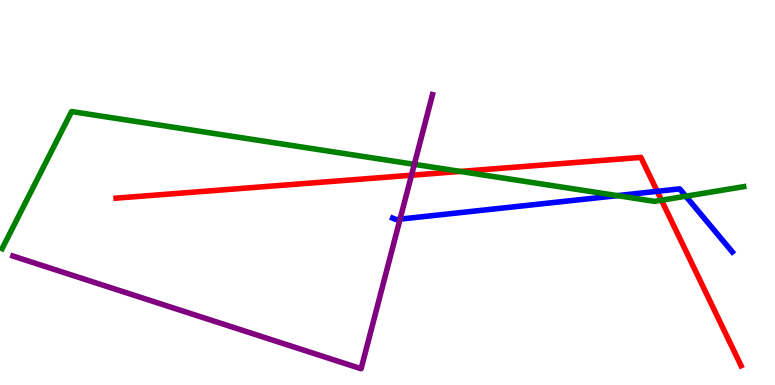[{'lines': ['blue', 'red'], 'intersections': [{'x': 8.48, 'y': 5.03}]}, {'lines': ['green', 'red'], 'intersections': [{'x': 5.94, 'y': 5.55}, {'x': 8.54, 'y': 4.8}]}, {'lines': ['purple', 'red'], 'intersections': [{'x': 5.31, 'y': 5.45}]}, {'lines': ['blue', 'green'], 'intersections': [{'x': 7.97, 'y': 4.92}, {'x': 8.85, 'y': 4.9}]}, {'lines': ['blue', 'purple'], 'intersections': [{'x': 5.16, 'y': 4.31}]}, {'lines': ['green', 'purple'], 'intersections': [{'x': 5.35, 'y': 5.73}]}]